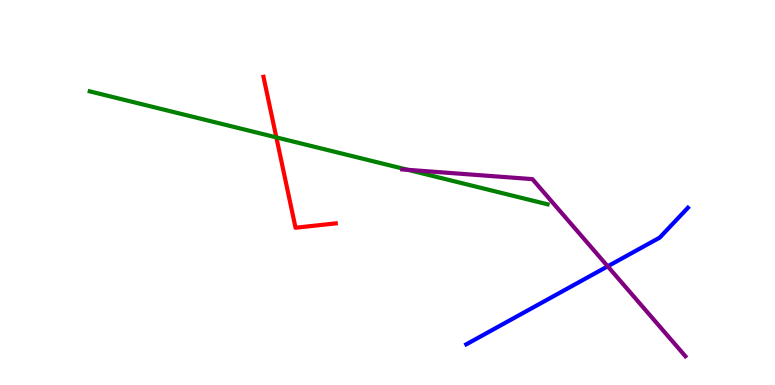[{'lines': ['blue', 'red'], 'intersections': []}, {'lines': ['green', 'red'], 'intersections': [{'x': 3.57, 'y': 6.43}]}, {'lines': ['purple', 'red'], 'intersections': []}, {'lines': ['blue', 'green'], 'intersections': []}, {'lines': ['blue', 'purple'], 'intersections': [{'x': 7.84, 'y': 3.08}]}, {'lines': ['green', 'purple'], 'intersections': [{'x': 5.26, 'y': 5.59}]}]